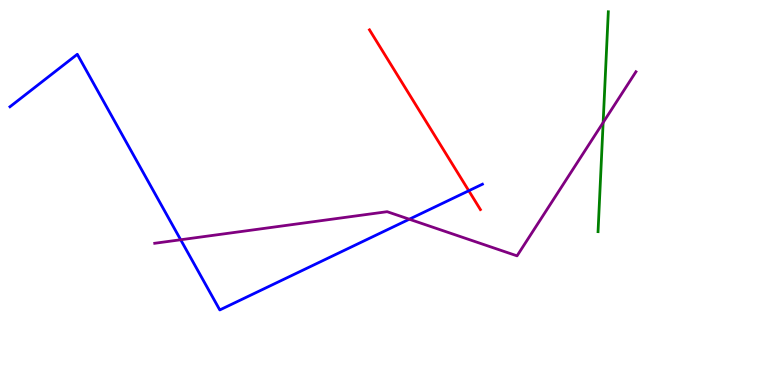[{'lines': ['blue', 'red'], 'intersections': [{'x': 6.05, 'y': 5.05}]}, {'lines': ['green', 'red'], 'intersections': []}, {'lines': ['purple', 'red'], 'intersections': []}, {'lines': ['blue', 'green'], 'intersections': []}, {'lines': ['blue', 'purple'], 'intersections': [{'x': 2.33, 'y': 3.77}, {'x': 5.28, 'y': 4.31}]}, {'lines': ['green', 'purple'], 'intersections': [{'x': 7.78, 'y': 6.82}]}]